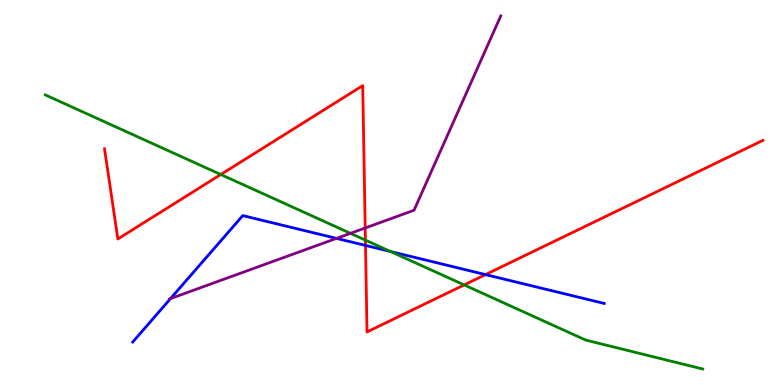[{'lines': ['blue', 'red'], 'intersections': [{'x': 4.72, 'y': 3.63}, {'x': 6.26, 'y': 2.87}]}, {'lines': ['green', 'red'], 'intersections': [{'x': 2.85, 'y': 5.47}, {'x': 4.72, 'y': 3.76}, {'x': 5.99, 'y': 2.6}]}, {'lines': ['purple', 'red'], 'intersections': [{'x': 4.71, 'y': 4.08}]}, {'lines': ['blue', 'green'], 'intersections': [{'x': 5.04, 'y': 3.47}]}, {'lines': ['blue', 'purple'], 'intersections': [{'x': 2.2, 'y': 2.24}, {'x': 4.34, 'y': 3.81}]}, {'lines': ['green', 'purple'], 'intersections': [{'x': 4.52, 'y': 3.94}]}]